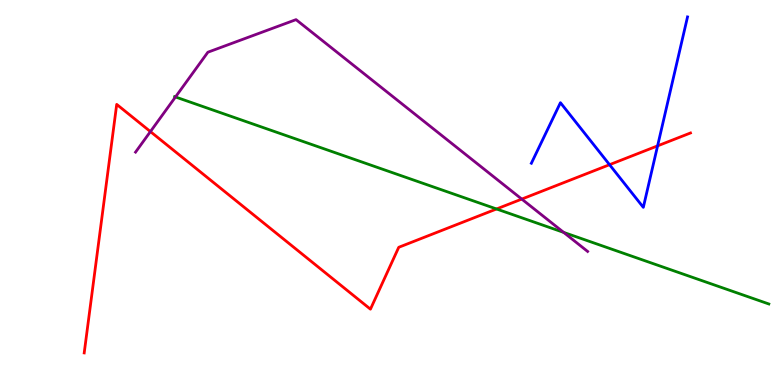[{'lines': ['blue', 'red'], 'intersections': [{'x': 7.87, 'y': 5.72}, {'x': 8.49, 'y': 6.21}]}, {'lines': ['green', 'red'], 'intersections': [{'x': 6.41, 'y': 4.57}]}, {'lines': ['purple', 'red'], 'intersections': [{'x': 1.94, 'y': 6.58}, {'x': 6.73, 'y': 4.83}]}, {'lines': ['blue', 'green'], 'intersections': []}, {'lines': ['blue', 'purple'], 'intersections': []}, {'lines': ['green', 'purple'], 'intersections': [{'x': 2.26, 'y': 7.48}, {'x': 7.27, 'y': 3.96}]}]